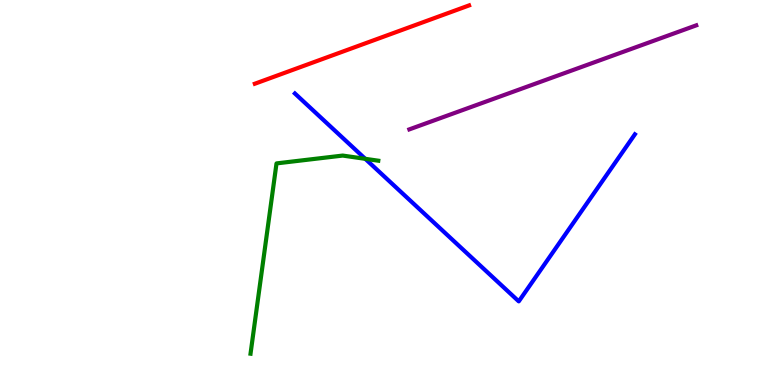[{'lines': ['blue', 'red'], 'intersections': []}, {'lines': ['green', 'red'], 'intersections': []}, {'lines': ['purple', 'red'], 'intersections': []}, {'lines': ['blue', 'green'], 'intersections': [{'x': 4.71, 'y': 5.87}]}, {'lines': ['blue', 'purple'], 'intersections': []}, {'lines': ['green', 'purple'], 'intersections': []}]